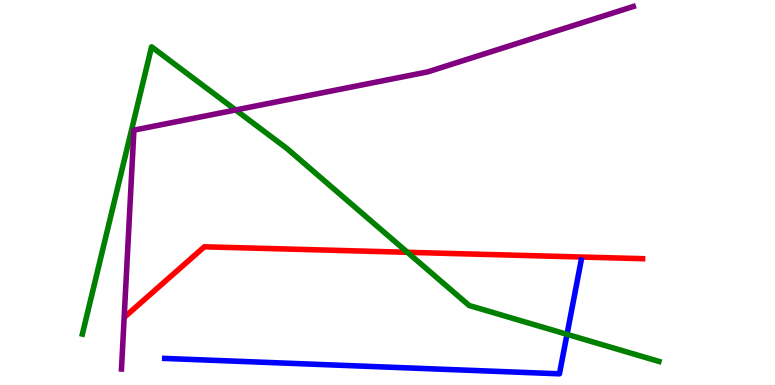[{'lines': ['blue', 'red'], 'intersections': []}, {'lines': ['green', 'red'], 'intersections': [{'x': 5.26, 'y': 3.45}]}, {'lines': ['purple', 'red'], 'intersections': []}, {'lines': ['blue', 'green'], 'intersections': [{'x': 7.32, 'y': 1.32}]}, {'lines': ['blue', 'purple'], 'intersections': []}, {'lines': ['green', 'purple'], 'intersections': [{'x': 3.04, 'y': 7.14}]}]